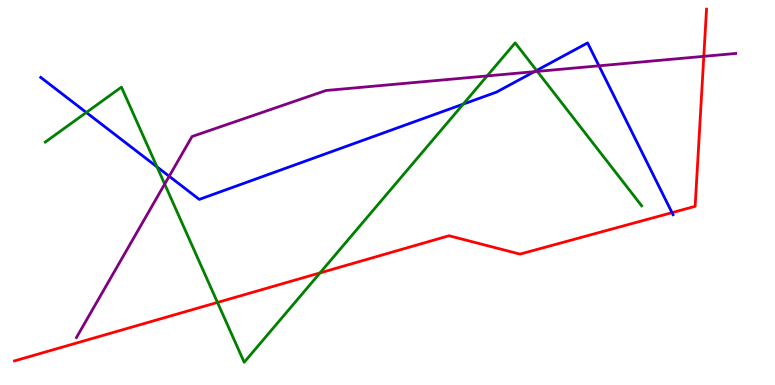[{'lines': ['blue', 'red'], 'intersections': [{'x': 8.67, 'y': 4.48}]}, {'lines': ['green', 'red'], 'intersections': [{'x': 2.81, 'y': 2.14}, {'x': 4.13, 'y': 2.91}]}, {'lines': ['purple', 'red'], 'intersections': [{'x': 9.08, 'y': 8.54}]}, {'lines': ['blue', 'green'], 'intersections': [{'x': 1.11, 'y': 7.08}, {'x': 2.03, 'y': 5.67}, {'x': 5.98, 'y': 7.3}, {'x': 6.92, 'y': 8.17}]}, {'lines': ['blue', 'purple'], 'intersections': [{'x': 2.18, 'y': 5.42}, {'x': 6.89, 'y': 8.14}, {'x': 7.73, 'y': 8.29}]}, {'lines': ['green', 'purple'], 'intersections': [{'x': 2.12, 'y': 5.22}, {'x': 6.29, 'y': 8.03}, {'x': 6.93, 'y': 8.15}]}]